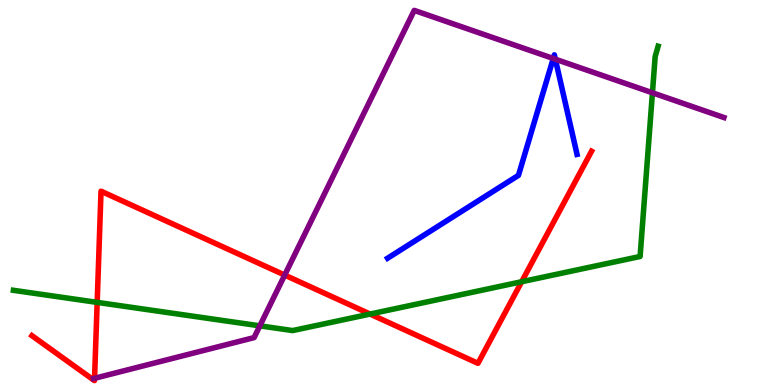[{'lines': ['blue', 'red'], 'intersections': []}, {'lines': ['green', 'red'], 'intersections': [{'x': 1.25, 'y': 2.15}, {'x': 4.78, 'y': 1.84}, {'x': 6.73, 'y': 2.68}]}, {'lines': ['purple', 'red'], 'intersections': [{'x': 1.22, 'y': 0.174}, {'x': 3.67, 'y': 2.86}]}, {'lines': ['blue', 'green'], 'intersections': []}, {'lines': ['blue', 'purple'], 'intersections': [{'x': 7.14, 'y': 8.48}, {'x': 7.17, 'y': 8.46}]}, {'lines': ['green', 'purple'], 'intersections': [{'x': 3.35, 'y': 1.54}, {'x': 8.42, 'y': 7.59}]}]